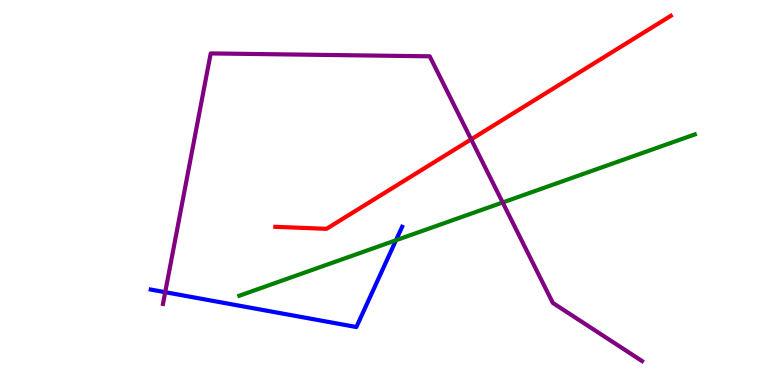[{'lines': ['blue', 'red'], 'intersections': []}, {'lines': ['green', 'red'], 'intersections': []}, {'lines': ['purple', 'red'], 'intersections': [{'x': 6.08, 'y': 6.38}]}, {'lines': ['blue', 'green'], 'intersections': [{'x': 5.11, 'y': 3.76}]}, {'lines': ['blue', 'purple'], 'intersections': [{'x': 2.13, 'y': 2.41}]}, {'lines': ['green', 'purple'], 'intersections': [{'x': 6.49, 'y': 4.74}]}]